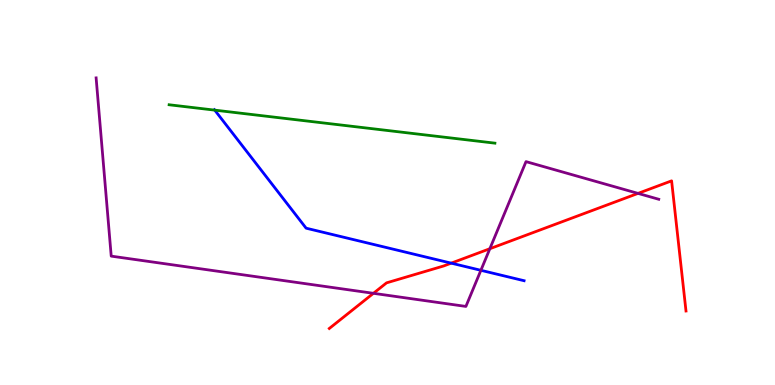[{'lines': ['blue', 'red'], 'intersections': [{'x': 5.82, 'y': 3.16}]}, {'lines': ['green', 'red'], 'intersections': []}, {'lines': ['purple', 'red'], 'intersections': [{'x': 4.82, 'y': 2.38}, {'x': 6.32, 'y': 3.54}, {'x': 8.23, 'y': 4.98}]}, {'lines': ['blue', 'green'], 'intersections': [{'x': 2.77, 'y': 7.14}]}, {'lines': ['blue', 'purple'], 'intersections': [{'x': 6.21, 'y': 2.98}]}, {'lines': ['green', 'purple'], 'intersections': []}]